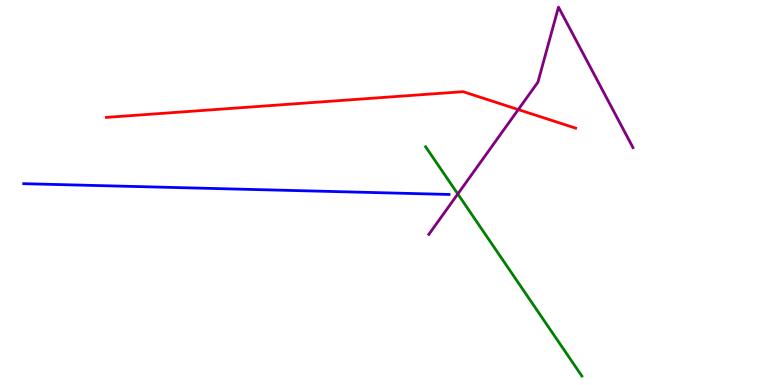[{'lines': ['blue', 'red'], 'intersections': []}, {'lines': ['green', 'red'], 'intersections': []}, {'lines': ['purple', 'red'], 'intersections': [{'x': 6.69, 'y': 7.15}]}, {'lines': ['blue', 'green'], 'intersections': []}, {'lines': ['blue', 'purple'], 'intersections': []}, {'lines': ['green', 'purple'], 'intersections': [{'x': 5.91, 'y': 4.96}]}]